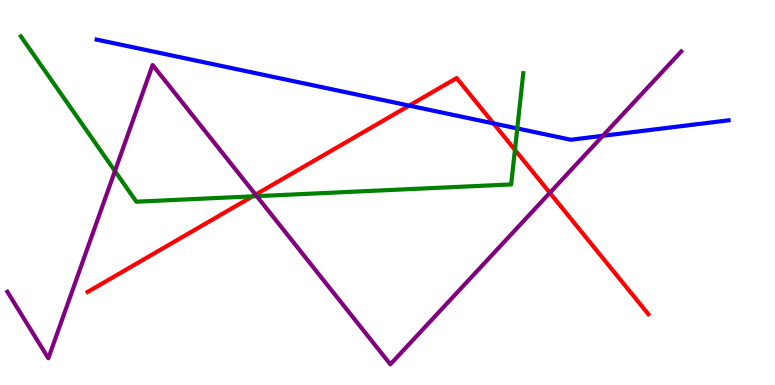[{'lines': ['blue', 'red'], 'intersections': [{'x': 5.28, 'y': 7.26}, {'x': 6.37, 'y': 6.79}]}, {'lines': ['green', 'red'], 'intersections': [{'x': 3.26, 'y': 4.9}, {'x': 6.64, 'y': 6.11}]}, {'lines': ['purple', 'red'], 'intersections': [{'x': 3.3, 'y': 4.94}, {'x': 7.09, 'y': 4.99}]}, {'lines': ['blue', 'green'], 'intersections': [{'x': 6.67, 'y': 6.66}]}, {'lines': ['blue', 'purple'], 'intersections': [{'x': 7.78, 'y': 6.47}]}, {'lines': ['green', 'purple'], 'intersections': [{'x': 1.48, 'y': 5.56}, {'x': 3.31, 'y': 4.91}]}]